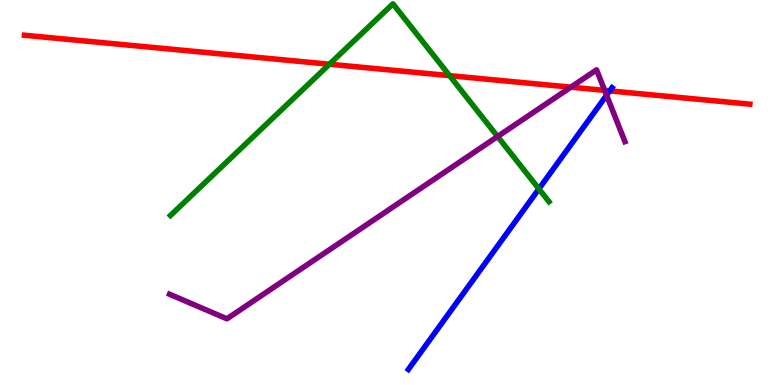[{'lines': ['blue', 'red'], 'intersections': [{'x': 7.87, 'y': 7.64}]}, {'lines': ['green', 'red'], 'intersections': [{'x': 4.25, 'y': 8.33}, {'x': 5.8, 'y': 8.04}]}, {'lines': ['purple', 'red'], 'intersections': [{'x': 7.37, 'y': 7.74}, {'x': 7.8, 'y': 7.65}]}, {'lines': ['blue', 'green'], 'intersections': [{'x': 6.95, 'y': 5.09}]}, {'lines': ['blue', 'purple'], 'intersections': [{'x': 7.83, 'y': 7.53}]}, {'lines': ['green', 'purple'], 'intersections': [{'x': 6.42, 'y': 6.45}]}]